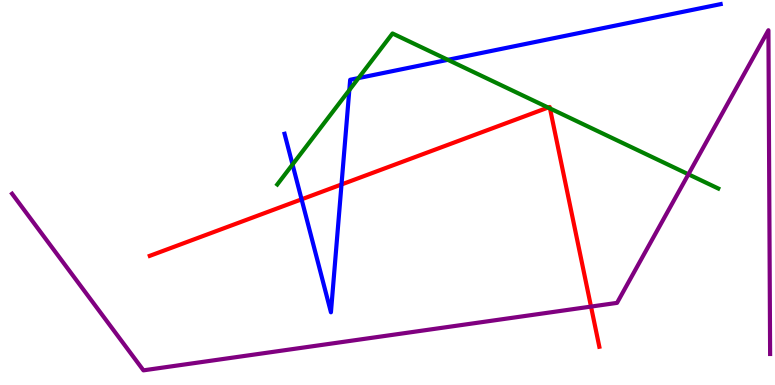[{'lines': ['blue', 'red'], 'intersections': [{'x': 3.89, 'y': 4.82}, {'x': 4.41, 'y': 5.21}]}, {'lines': ['green', 'red'], 'intersections': [{'x': 7.07, 'y': 7.21}, {'x': 7.1, 'y': 7.18}]}, {'lines': ['purple', 'red'], 'intersections': [{'x': 7.63, 'y': 2.04}]}, {'lines': ['blue', 'green'], 'intersections': [{'x': 3.77, 'y': 5.73}, {'x': 4.51, 'y': 7.66}, {'x': 4.63, 'y': 7.97}, {'x': 5.78, 'y': 8.45}]}, {'lines': ['blue', 'purple'], 'intersections': []}, {'lines': ['green', 'purple'], 'intersections': [{'x': 8.88, 'y': 5.47}]}]